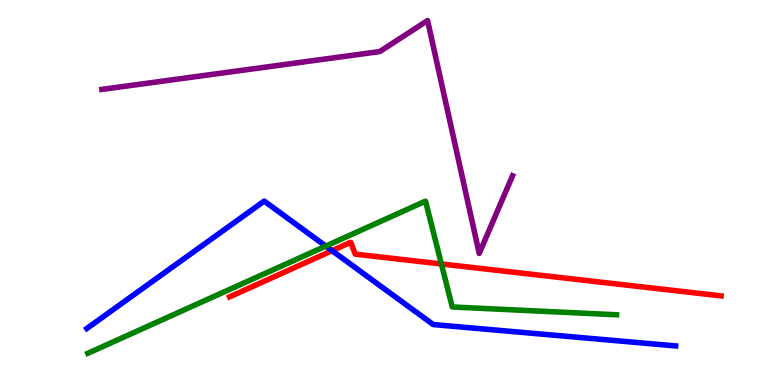[{'lines': ['blue', 'red'], 'intersections': [{'x': 4.28, 'y': 3.49}]}, {'lines': ['green', 'red'], 'intersections': [{'x': 5.7, 'y': 3.14}]}, {'lines': ['purple', 'red'], 'intersections': []}, {'lines': ['blue', 'green'], 'intersections': [{'x': 4.2, 'y': 3.61}]}, {'lines': ['blue', 'purple'], 'intersections': []}, {'lines': ['green', 'purple'], 'intersections': []}]